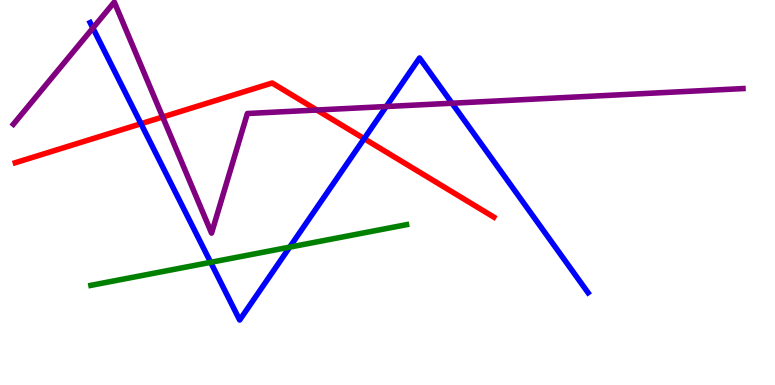[{'lines': ['blue', 'red'], 'intersections': [{'x': 1.82, 'y': 6.79}, {'x': 4.7, 'y': 6.4}]}, {'lines': ['green', 'red'], 'intersections': []}, {'lines': ['purple', 'red'], 'intersections': [{'x': 2.1, 'y': 6.96}, {'x': 4.09, 'y': 7.14}]}, {'lines': ['blue', 'green'], 'intersections': [{'x': 2.72, 'y': 3.19}, {'x': 3.74, 'y': 3.58}]}, {'lines': ['blue', 'purple'], 'intersections': [{'x': 1.2, 'y': 9.27}, {'x': 4.98, 'y': 7.23}, {'x': 5.83, 'y': 7.32}]}, {'lines': ['green', 'purple'], 'intersections': []}]